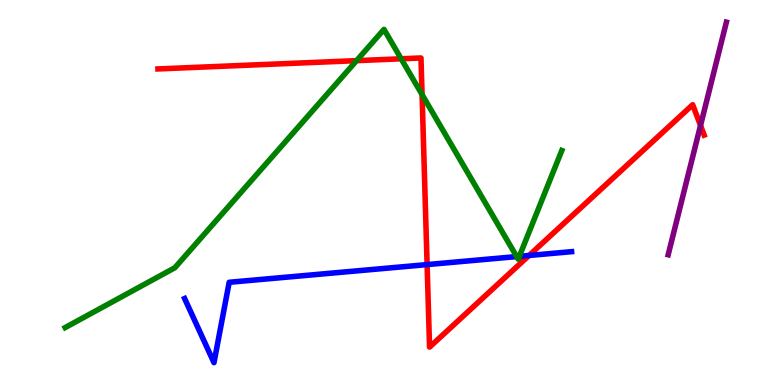[{'lines': ['blue', 'red'], 'intersections': [{'x': 5.51, 'y': 3.13}, {'x': 6.83, 'y': 3.36}]}, {'lines': ['green', 'red'], 'intersections': [{'x': 4.6, 'y': 8.42}, {'x': 5.18, 'y': 8.47}, {'x': 5.45, 'y': 7.54}]}, {'lines': ['purple', 'red'], 'intersections': [{'x': 9.04, 'y': 6.74}]}, {'lines': ['blue', 'green'], 'intersections': [{'x': 6.67, 'y': 3.34}, {'x': 6.7, 'y': 3.34}]}, {'lines': ['blue', 'purple'], 'intersections': []}, {'lines': ['green', 'purple'], 'intersections': []}]